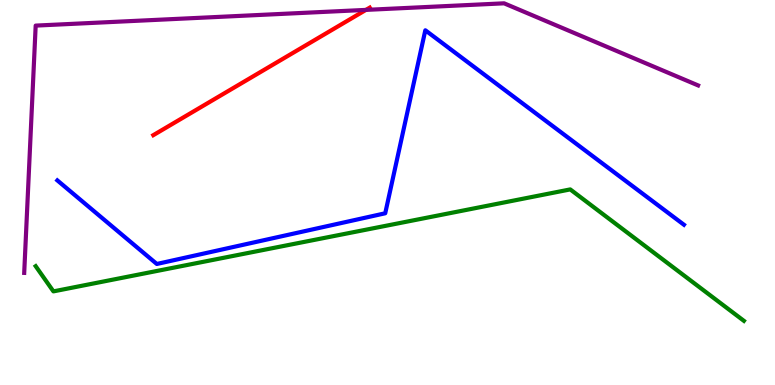[{'lines': ['blue', 'red'], 'intersections': []}, {'lines': ['green', 'red'], 'intersections': []}, {'lines': ['purple', 'red'], 'intersections': [{'x': 4.72, 'y': 9.74}]}, {'lines': ['blue', 'green'], 'intersections': []}, {'lines': ['blue', 'purple'], 'intersections': []}, {'lines': ['green', 'purple'], 'intersections': []}]